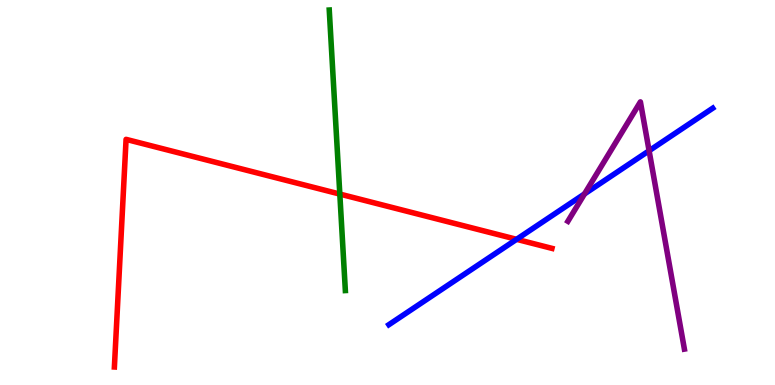[{'lines': ['blue', 'red'], 'intersections': [{'x': 6.67, 'y': 3.78}]}, {'lines': ['green', 'red'], 'intersections': [{'x': 4.38, 'y': 4.96}]}, {'lines': ['purple', 'red'], 'intersections': []}, {'lines': ['blue', 'green'], 'intersections': []}, {'lines': ['blue', 'purple'], 'intersections': [{'x': 7.54, 'y': 4.96}, {'x': 8.38, 'y': 6.08}]}, {'lines': ['green', 'purple'], 'intersections': []}]